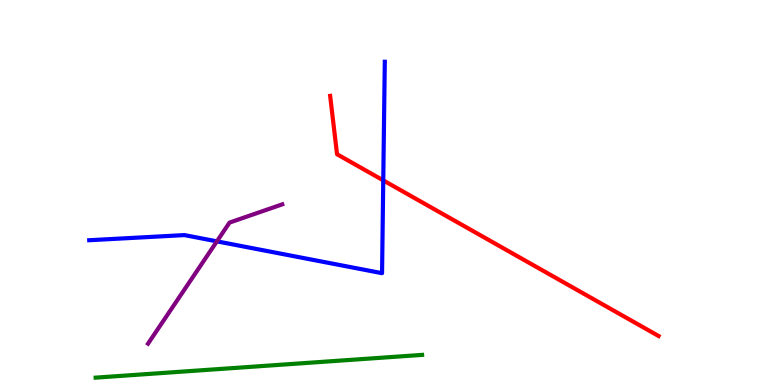[{'lines': ['blue', 'red'], 'intersections': [{'x': 4.95, 'y': 5.32}]}, {'lines': ['green', 'red'], 'intersections': []}, {'lines': ['purple', 'red'], 'intersections': []}, {'lines': ['blue', 'green'], 'intersections': []}, {'lines': ['blue', 'purple'], 'intersections': [{'x': 2.8, 'y': 3.73}]}, {'lines': ['green', 'purple'], 'intersections': []}]